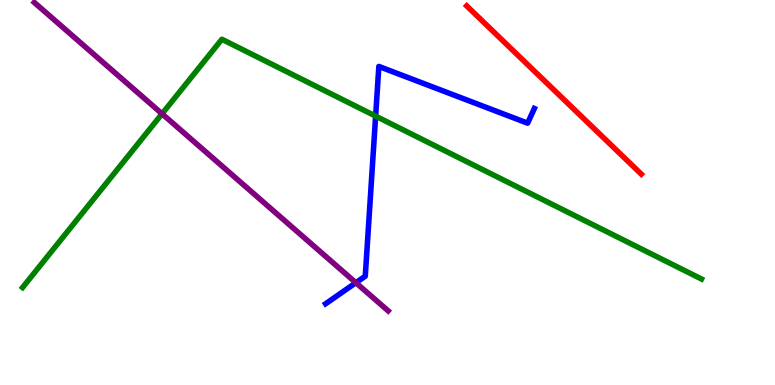[{'lines': ['blue', 'red'], 'intersections': []}, {'lines': ['green', 'red'], 'intersections': []}, {'lines': ['purple', 'red'], 'intersections': []}, {'lines': ['blue', 'green'], 'intersections': [{'x': 4.85, 'y': 6.98}]}, {'lines': ['blue', 'purple'], 'intersections': [{'x': 4.59, 'y': 2.66}]}, {'lines': ['green', 'purple'], 'intersections': [{'x': 2.09, 'y': 7.04}]}]